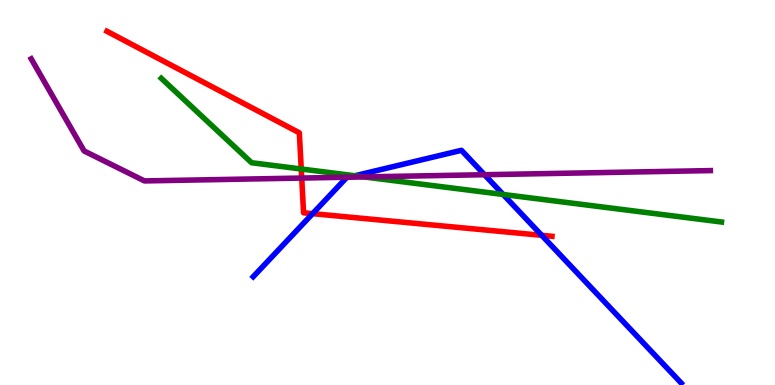[{'lines': ['blue', 'red'], 'intersections': [{'x': 4.03, 'y': 4.45}, {'x': 6.99, 'y': 3.89}]}, {'lines': ['green', 'red'], 'intersections': [{'x': 3.89, 'y': 5.61}]}, {'lines': ['purple', 'red'], 'intersections': [{'x': 3.89, 'y': 5.38}]}, {'lines': ['blue', 'green'], 'intersections': [{'x': 4.58, 'y': 5.43}, {'x': 6.49, 'y': 4.95}]}, {'lines': ['blue', 'purple'], 'intersections': [{'x': 4.5, 'y': 5.4}, {'x': 6.25, 'y': 5.46}]}, {'lines': ['green', 'purple'], 'intersections': [{'x': 4.7, 'y': 5.4}]}]